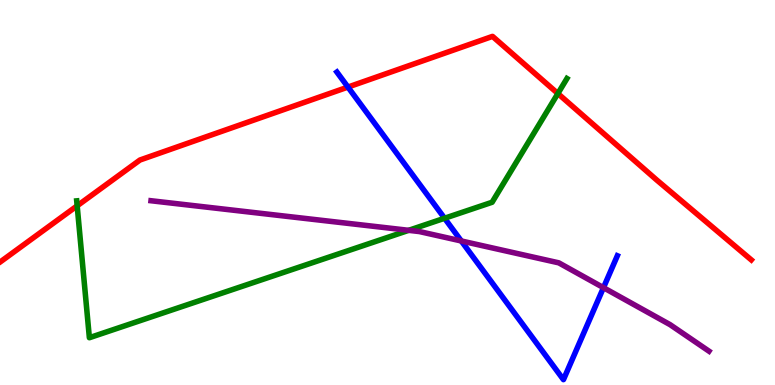[{'lines': ['blue', 'red'], 'intersections': [{'x': 4.49, 'y': 7.74}]}, {'lines': ['green', 'red'], 'intersections': [{'x': 0.996, 'y': 4.65}, {'x': 7.2, 'y': 7.57}]}, {'lines': ['purple', 'red'], 'intersections': []}, {'lines': ['blue', 'green'], 'intersections': [{'x': 5.74, 'y': 4.33}]}, {'lines': ['blue', 'purple'], 'intersections': [{'x': 5.95, 'y': 3.74}, {'x': 7.79, 'y': 2.53}]}, {'lines': ['green', 'purple'], 'intersections': [{'x': 5.27, 'y': 4.02}]}]